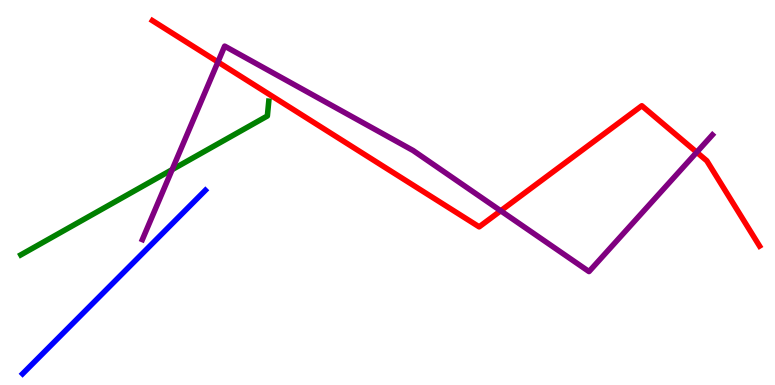[{'lines': ['blue', 'red'], 'intersections': []}, {'lines': ['green', 'red'], 'intersections': []}, {'lines': ['purple', 'red'], 'intersections': [{'x': 2.81, 'y': 8.39}, {'x': 6.46, 'y': 4.52}, {'x': 8.99, 'y': 6.05}]}, {'lines': ['blue', 'green'], 'intersections': []}, {'lines': ['blue', 'purple'], 'intersections': []}, {'lines': ['green', 'purple'], 'intersections': [{'x': 2.22, 'y': 5.59}]}]